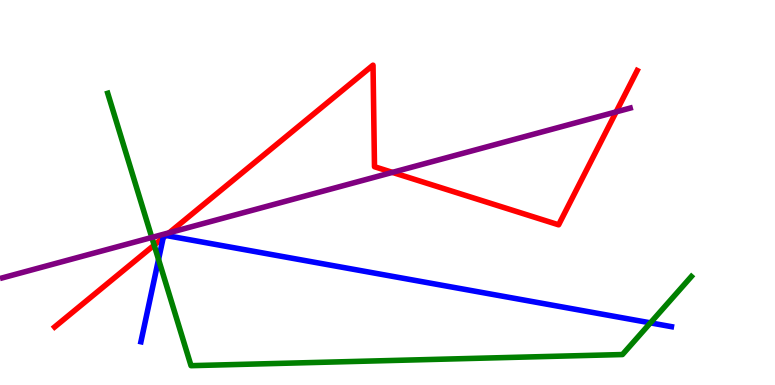[{'lines': ['blue', 'red'], 'intersections': [{'x': 2.11, 'y': 3.83}, {'x': 2.14, 'y': 3.88}]}, {'lines': ['green', 'red'], 'intersections': [{'x': 1.99, 'y': 3.63}]}, {'lines': ['purple', 'red'], 'intersections': [{'x': 2.18, 'y': 3.95}, {'x': 5.06, 'y': 5.52}, {'x': 7.95, 'y': 7.09}]}, {'lines': ['blue', 'green'], 'intersections': [{'x': 2.05, 'y': 3.26}, {'x': 8.39, 'y': 1.61}]}, {'lines': ['blue', 'purple'], 'intersections': []}, {'lines': ['green', 'purple'], 'intersections': [{'x': 1.96, 'y': 3.83}]}]